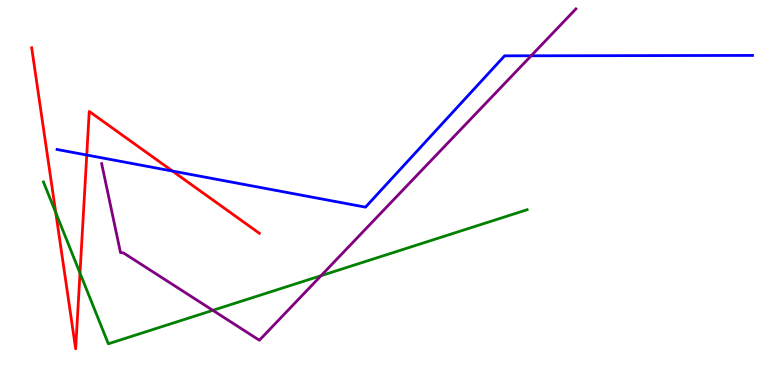[{'lines': ['blue', 'red'], 'intersections': [{'x': 1.12, 'y': 5.97}, {'x': 2.23, 'y': 5.56}]}, {'lines': ['green', 'red'], 'intersections': [{'x': 0.72, 'y': 4.48}, {'x': 1.03, 'y': 2.91}]}, {'lines': ['purple', 'red'], 'intersections': []}, {'lines': ['blue', 'green'], 'intersections': []}, {'lines': ['blue', 'purple'], 'intersections': [{'x': 6.85, 'y': 8.55}]}, {'lines': ['green', 'purple'], 'intersections': [{'x': 2.75, 'y': 1.94}, {'x': 4.14, 'y': 2.84}]}]